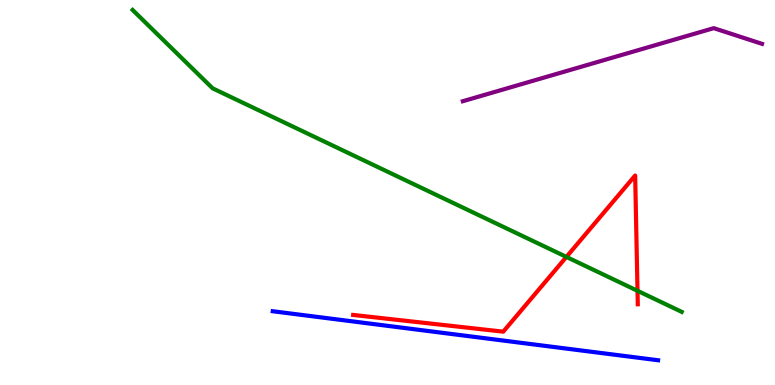[{'lines': ['blue', 'red'], 'intersections': []}, {'lines': ['green', 'red'], 'intersections': [{'x': 7.31, 'y': 3.33}, {'x': 8.23, 'y': 2.45}]}, {'lines': ['purple', 'red'], 'intersections': []}, {'lines': ['blue', 'green'], 'intersections': []}, {'lines': ['blue', 'purple'], 'intersections': []}, {'lines': ['green', 'purple'], 'intersections': []}]